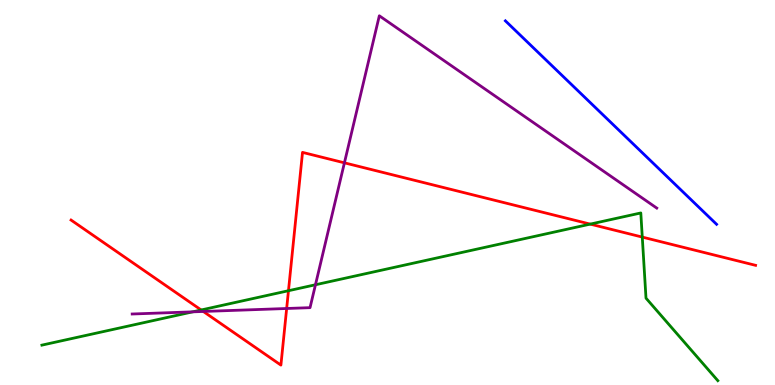[{'lines': ['blue', 'red'], 'intersections': []}, {'lines': ['green', 'red'], 'intersections': [{'x': 2.6, 'y': 1.95}, {'x': 3.72, 'y': 2.45}, {'x': 7.62, 'y': 4.18}, {'x': 8.29, 'y': 3.84}]}, {'lines': ['purple', 'red'], 'intersections': [{'x': 2.62, 'y': 1.91}, {'x': 3.7, 'y': 1.99}, {'x': 4.44, 'y': 5.77}]}, {'lines': ['blue', 'green'], 'intersections': []}, {'lines': ['blue', 'purple'], 'intersections': []}, {'lines': ['green', 'purple'], 'intersections': [{'x': 2.49, 'y': 1.9}, {'x': 4.07, 'y': 2.6}]}]